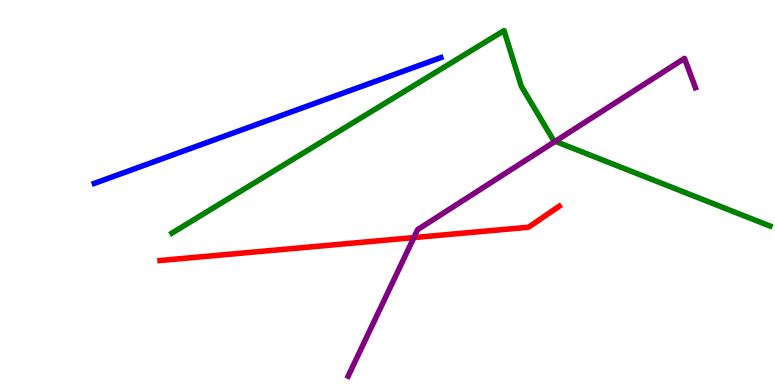[{'lines': ['blue', 'red'], 'intersections': []}, {'lines': ['green', 'red'], 'intersections': []}, {'lines': ['purple', 'red'], 'intersections': [{'x': 5.34, 'y': 3.83}]}, {'lines': ['blue', 'green'], 'intersections': []}, {'lines': ['blue', 'purple'], 'intersections': []}, {'lines': ['green', 'purple'], 'intersections': [{'x': 7.16, 'y': 6.33}]}]